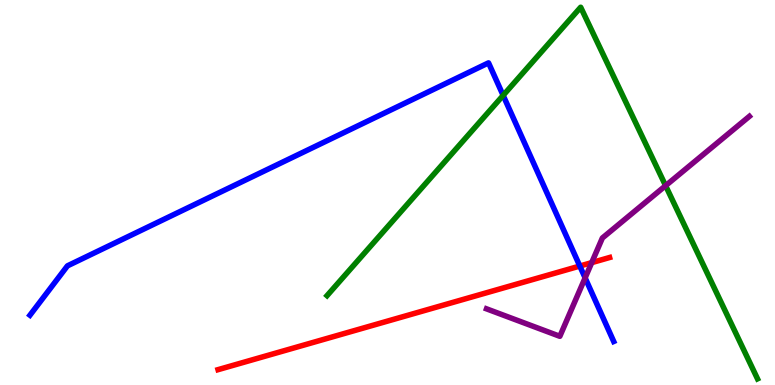[{'lines': ['blue', 'red'], 'intersections': [{'x': 7.48, 'y': 3.09}]}, {'lines': ['green', 'red'], 'intersections': []}, {'lines': ['purple', 'red'], 'intersections': [{'x': 7.63, 'y': 3.18}]}, {'lines': ['blue', 'green'], 'intersections': [{'x': 6.49, 'y': 7.52}]}, {'lines': ['blue', 'purple'], 'intersections': [{'x': 7.55, 'y': 2.78}]}, {'lines': ['green', 'purple'], 'intersections': [{'x': 8.59, 'y': 5.18}]}]